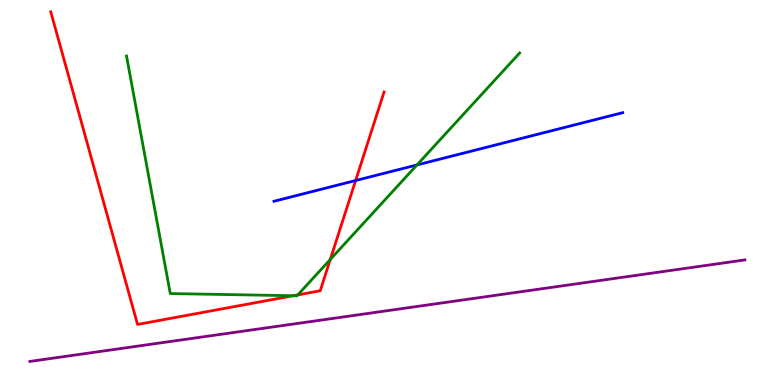[{'lines': ['blue', 'red'], 'intersections': [{'x': 4.59, 'y': 5.31}]}, {'lines': ['green', 'red'], 'intersections': [{'x': 3.78, 'y': 2.32}, {'x': 3.84, 'y': 2.34}, {'x': 4.26, 'y': 3.26}]}, {'lines': ['purple', 'red'], 'intersections': []}, {'lines': ['blue', 'green'], 'intersections': [{'x': 5.38, 'y': 5.72}]}, {'lines': ['blue', 'purple'], 'intersections': []}, {'lines': ['green', 'purple'], 'intersections': []}]